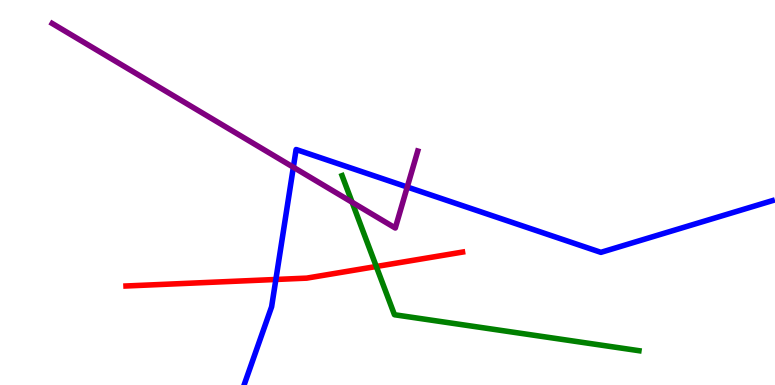[{'lines': ['blue', 'red'], 'intersections': [{'x': 3.56, 'y': 2.74}]}, {'lines': ['green', 'red'], 'intersections': [{'x': 4.86, 'y': 3.08}]}, {'lines': ['purple', 'red'], 'intersections': []}, {'lines': ['blue', 'green'], 'intersections': []}, {'lines': ['blue', 'purple'], 'intersections': [{'x': 3.79, 'y': 5.66}, {'x': 5.25, 'y': 5.14}]}, {'lines': ['green', 'purple'], 'intersections': [{'x': 4.54, 'y': 4.75}]}]